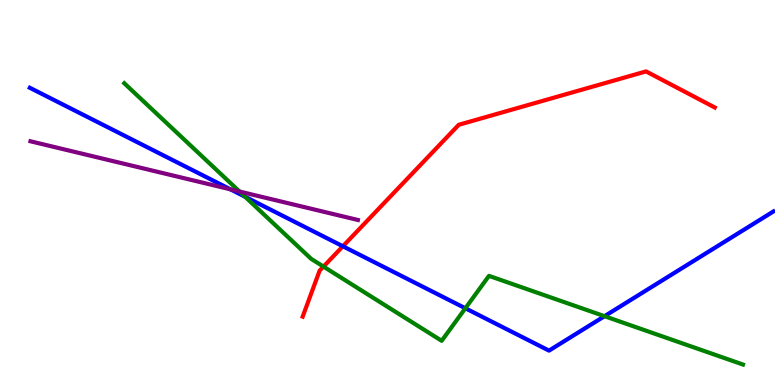[{'lines': ['blue', 'red'], 'intersections': [{'x': 4.42, 'y': 3.6}]}, {'lines': ['green', 'red'], 'intersections': [{'x': 4.17, 'y': 3.08}]}, {'lines': ['purple', 'red'], 'intersections': []}, {'lines': ['blue', 'green'], 'intersections': [{'x': 3.16, 'y': 4.89}, {'x': 6.0, 'y': 1.99}, {'x': 7.8, 'y': 1.79}]}, {'lines': ['blue', 'purple'], 'intersections': [{'x': 2.97, 'y': 5.08}]}, {'lines': ['green', 'purple'], 'intersections': [{'x': 3.09, 'y': 5.03}]}]